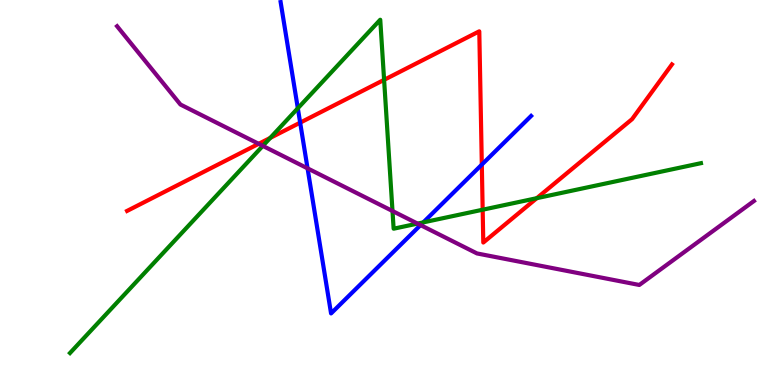[{'lines': ['blue', 'red'], 'intersections': [{'x': 3.87, 'y': 6.81}, {'x': 6.22, 'y': 5.72}]}, {'lines': ['green', 'red'], 'intersections': [{'x': 3.49, 'y': 6.42}, {'x': 4.96, 'y': 7.93}, {'x': 6.23, 'y': 4.55}, {'x': 6.93, 'y': 4.85}]}, {'lines': ['purple', 'red'], 'intersections': [{'x': 3.34, 'y': 6.26}]}, {'lines': ['blue', 'green'], 'intersections': [{'x': 3.84, 'y': 7.19}, {'x': 5.46, 'y': 4.22}]}, {'lines': ['blue', 'purple'], 'intersections': [{'x': 3.97, 'y': 5.63}, {'x': 5.43, 'y': 4.15}]}, {'lines': ['green', 'purple'], 'intersections': [{'x': 3.39, 'y': 6.21}, {'x': 5.06, 'y': 4.52}, {'x': 5.39, 'y': 4.19}]}]